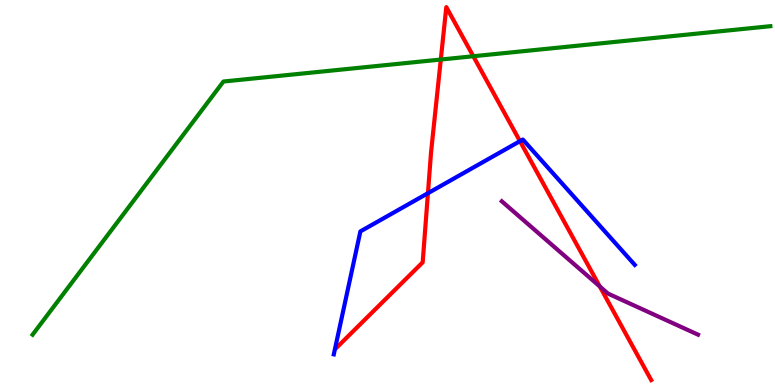[{'lines': ['blue', 'red'], 'intersections': [{'x': 5.52, 'y': 4.98}, {'x': 6.71, 'y': 6.33}]}, {'lines': ['green', 'red'], 'intersections': [{'x': 5.69, 'y': 8.45}, {'x': 6.11, 'y': 8.54}]}, {'lines': ['purple', 'red'], 'intersections': [{'x': 7.74, 'y': 2.56}]}, {'lines': ['blue', 'green'], 'intersections': []}, {'lines': ['blue', 'purple'], 'intersections': []}, {'lines': ['green', 'purple'], 'intersections': []}]